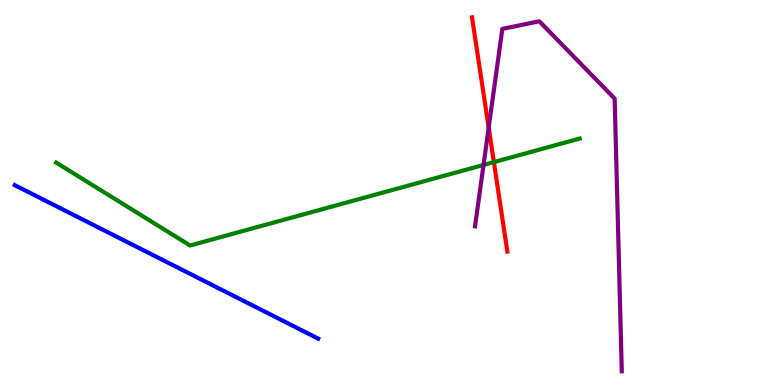[{'lines': ['blue', 'red'], 'intersections': []}, {'lines': ['green', 'red'], 'intersections': [{'x': 6.37, 'y': 5.79}]}, {'lines': ['purple', 'red'], 'intersections': [{'x': 6.31, 'y': 6.68}]}, {'lines': ['blue', 'green'], 'intersections': []}, {'lines': ['blue', 'purple'], 'intersections': []}, {'lines': ['green', 'purple'], 'intersections': [{'x': 6.24, 'y': 5.72}]}]